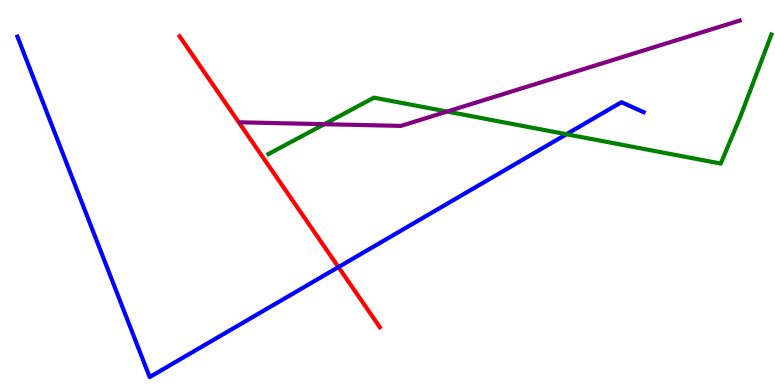[{'lines': ['blue', 'red'], 'intersections': [{'x': 4.37, 'y': 3.06}]}, {'lines': ['green', 'red'], 'intersections': []}, {'lines': ['purple', 'red'], 'intersections': []}, {'lines': ['blue', 'green'], 'intersections': [{'x': 7.31, 'y': 6.51}]}, {'lines': ['blue', 'purple'], 'intersections': []}, {'lines': ['green', 'purple'], 'intersections': [{'x': 4.18, 'y': 6.77}, {'x': 5.77, 'y': 7.1}]}]